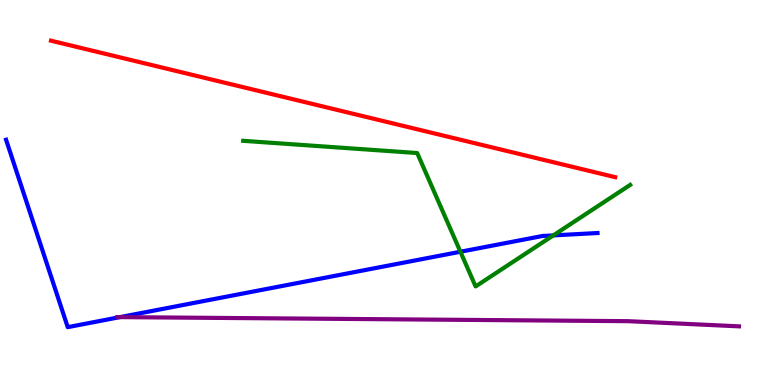[{'lines': ['blue', 'red'], 'intersections': []}, {'lines': ['green', 'red'], 'intersections': []}, {'lines': ['purple', 'red'], 'intersections': []}, {'lines': ['blue', 'green'], 'intersections': [{'x': 5.94, 'y': 3.46}, {'x': 7.14, 'y': 3.89}]}, {'lines': ['blue', 'purple'], 'intersections': [{'x': 1.55, 'y': 1.76}]}, {'lines': ['green', 'purple'], 'intersections': []}]